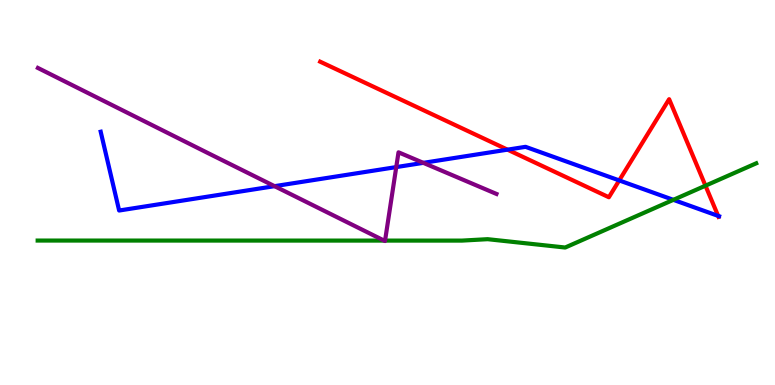[{'lines': ['blue', 'red'], 'intersections': [{'x': 6.55, 'y': 6.11}, {'x': 7.99, 'y': 5.31}, {'x': 9.27, 'y': 4.39}]}, {'lines': ['green', 'red'], 'intersections': [{'x': 9.1, 'y': 5.18}]}, {'lines': ['purple', 'red'], 'intersections': []}, {'lines': ['blue', 'green'], 'intersections': [{'x': 8.69, 'y': 4.81}]}, {'lines': ['blue', 'purple'], 'intersections': [{'x': 3.54, 'y': 5.16}, {'x': 5.11, 'y': 5.66}, {'x': 5.46, 'y': 5.77}]}, {'lines': ['green', 'purple'], 'intersections': [{'x': 4.96, 'y': 3.75}, {'x': 4.97, 'y': 3.75}]}]